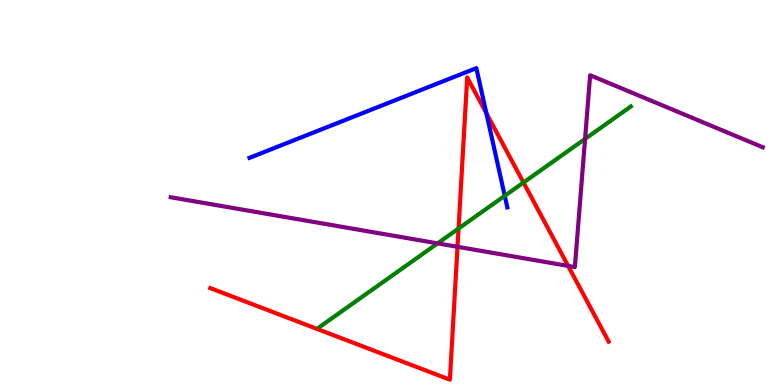[{'lines': ['blue', 'red'], 'intersections': [{'x': 6.28, 'y': 7.06}]}, {'lines': ['green', 'red'], 'intersections': [{'x': 5.92, 'y': 4.06}, {'x': 6.75, 'y': 5.26}]}, {'lines': ['purple', 'red'], 'intersections': [{'x': 5.9, 'y': 3.59}, {'x': 7.33, 'y': 3.09}]}, {'lines': ['blue', 'green'], 'intersections': [{'x': 6.51, 'y': 4.91}]}, {'lines': ['blue', 'purple'], 'intersections': []}, {'lines': ['green', 'purple'], 'intersections': [{'x': 5.65, 'y': 3.68}, {'x': 7.55, 'y': 6.39}]}]